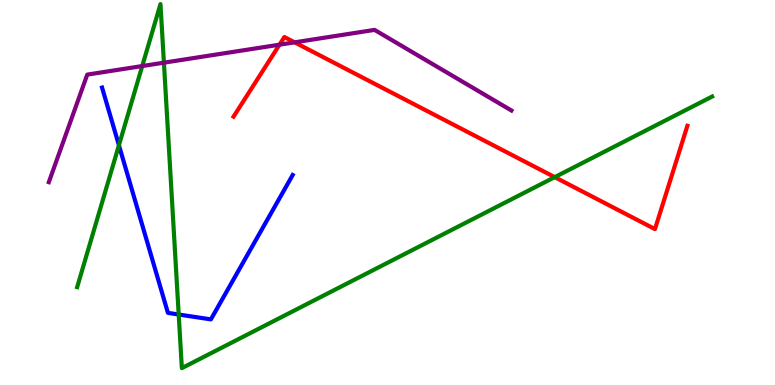[{'lines': ['blue', 'red'], 'intersections': []}, {'lines': ['green', 'red'], 'intersections': [{'x': 7.16, 'y': 5.4}]}, {'lines': ['purple', 'red'], 'intersections': [{'x': 3.61, 'y': 8.84}, {'x': 3.8, 'y': 8.9}]}, {'lines': ['blue', 'green'], 'intersections': [{'x': 1.53, 'y': 6.23}, {'x': 2.31, 'y': 1.83}]}, {'lines': ['blue', 'purple'], 'intersections': []}, {'lines': ['green', 'purple'], 'intersections': [{'x': 1.84, 'y': 8.28}, {'x': 2.12, 'y': 8.37}]}]